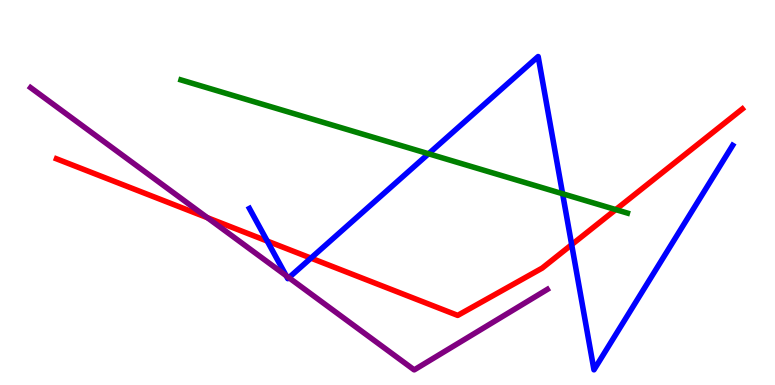[{'lines': ['blue', 'red'], 'intersections': [{'x': 3.45, 'y': 3.74}, {'x': 4.01, 'y': 3.3}, {'x': 7.38, 'y': 3.65}]}, {'lines': ['green', 'red'], 'intersections': [{'x': 7.95, 'y': 4.56}]}, {'lines': ['purple', 'red'], 'intersections': [{'x': 2.68, 'y': 4.35}]}, {'lines': ['blue', 'green'], 'intersections': [{'x': 5.53, 'y': 6.01}, {'x': 7.26, 'y': 4.97}]}, {'lines': ['blue', 'purple'], 'intersections': [{'x': 3.69, 'y': 2.84}, {'x': 3.73, 'y': 2.79}]}, {'lines': ['green', 'purple'], 'intersections': []}]